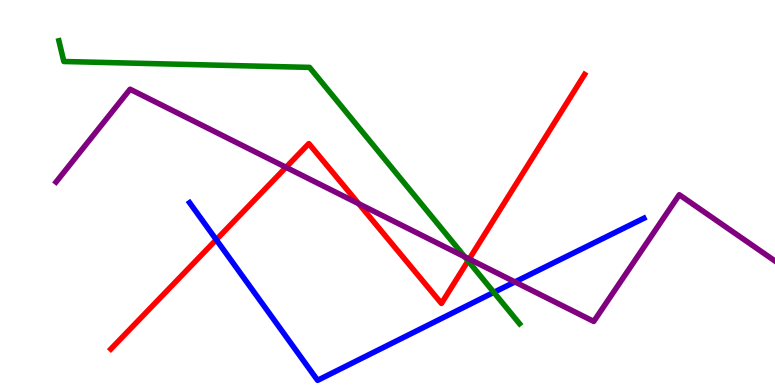[{'lines': ['blue', 'red'], 'intersections': [{'x': 2.79, 'y': 3.77}]}, {'lines': ['green', 'red'], 'intersections': [{'x': 6.04, 'y': 3.22}]}, {'lines': ['purple', 'red'], 'intersections': [{'x': 3.69, 'y': 5.65}, {'x': 4.63, 'y': 4.71}, {'x': 6.05, 'y': 3.27}]}, {'lines': ['blue', 'green'], 'intersections': [{'x': 6.37, 'y': 2.41}]}, {'lines': ['blue', 'purple'], 'intersections': [{'x': 6.64, 'y': 2.68}]}, {'lines': ['green', 'purple'], 'intersections': [{'x': 6.0, 'y': 3.33}]}]